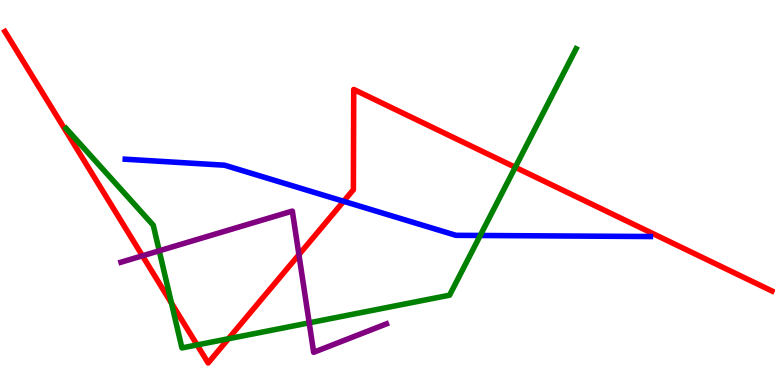[{'lines': ['blue', 'red'], 'intersections': [{'x': 4.43, 'y': 4.77}]}, {'lines': ['green', 'red'], 'intersections': [{'x': 2.21, 'y': 2.13}, {'x': 2.54, 'y': 1.04}, {'x': 2.95, 'y': 1.2}, {'x': 6.65, 'y': 5.65}]}, {'lines': ['purple', 'red'], 'intersections': [{'x': 1.84, 'y': 3.36}, {'x': 3.86, 'y': 3.39}]}, {'lines': ['blue', 'green'], 'intersections': [{'x': 6.2, 'y': 3.88}]}, {'lines': ['blue', 'purple'], 'intersections': []}, {'lines': ['green', 'purple'], 'intersections': [{'x': 2.05, 'y': 3.49}, {'x': 3.99, 'y': 1.61}]}]